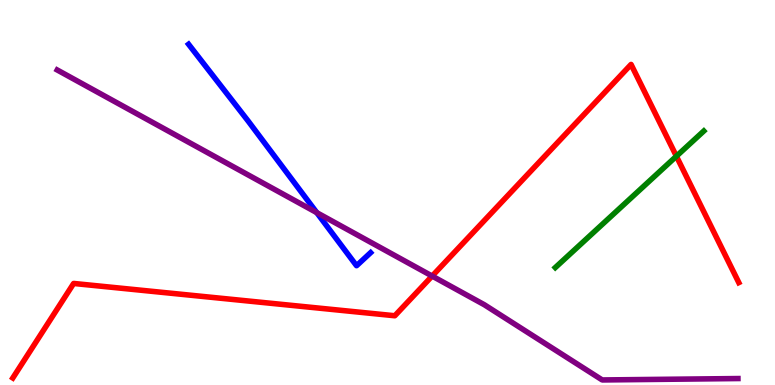[{'lines': ['blue', 'red'], 'intersections': []}, {'lines': ['green', 'red'], 'intersections': [{'x': 8.73, 'y': 5.94}]}, {'lines': ['purple', 'red'], 'intersections': [{'x': 5.58, 'y': 2.83}]}, {'lines': ['blue', 'green'], 'intersections': []}, {'lines': ['blue', 'purple'], 'intersections': [{'x': 4.09, 'y': 4.48}]}, {'lines': ['green', 'purple'], 'intersections': []}]